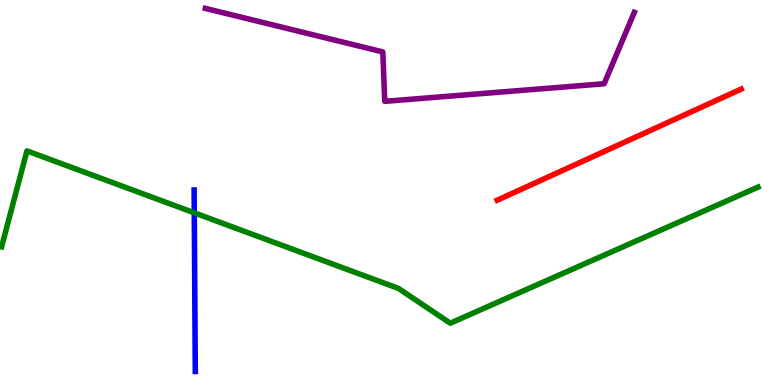[{'lines': ['blue', 'red'], 'intersections': []}, {'lines': ['green', 'red'], 'intersections': []}, {'lines': ['purple', 'red'], 'intersections': []}, {'lines': ['blue', 'green'], 'intersections': [{'x': 2.51, 'y': 4.47}]}, {'lines': ['blue', 'purple'], 'intersections': []}, {'lines': ['green', 'purple'], 'intersections': []}]